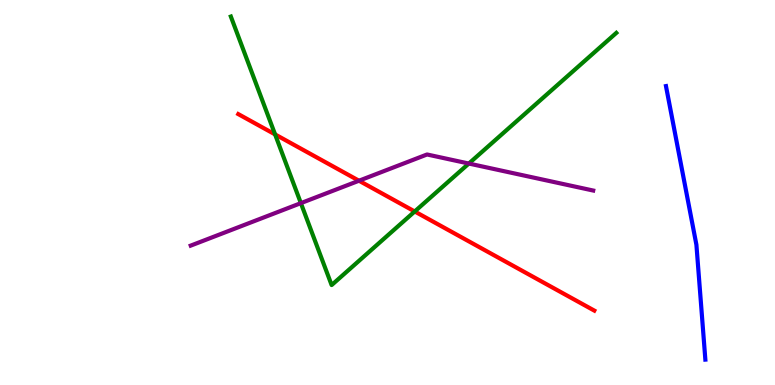[{'lines': ['blue', 'red'], 'intersections': []}, {'lines': ['green', 'red'], 'intersections': [{'x': 3.55, 'y': 6.51}, {'x': 5.35, 'y': 4.51}]}, {'lines': ['purple', 'red'], 'intersections': [{'x': 4.63, 'y': 5.31}]}, {'lines': ['blue', 'green'], 'intersections': []}, {'lines': ['blue', 'purple'], 'intersections': []}, {'lines': ['green', 'purple'], 'intersections': [{'x': 3.88, 'y': 4.72}, {'x': 6.05, 'y': 5.75}]}]